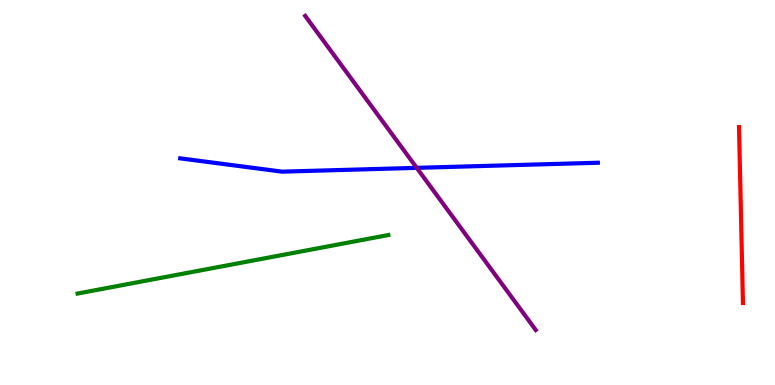[{'lines': ['blue', 'red'], 'intersections': []}, {'lines': ['green', 'red'], 'intersections': []}, {'lines': ['purple', 'red'], 'intersections': []}, {'lines': ['blue', 'green'], 'intersections': []}, {'lines': ['blue', 'purple'], 'intersections': [{'x': 5.38, 'y': 5.64}]}, {'lines': ['green', 'purple'], 'intersections': []}]